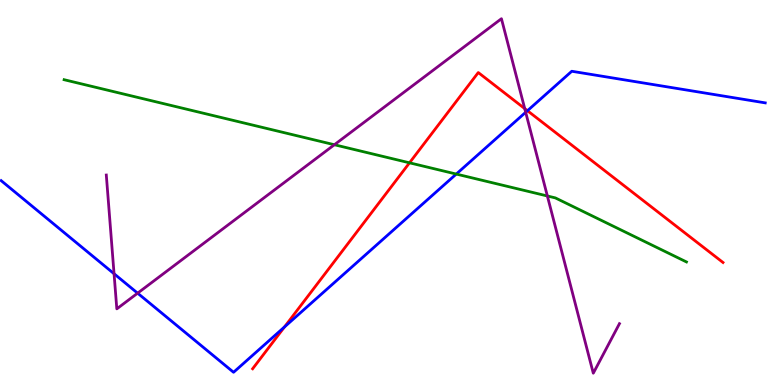[{'lines': ['blue', 'red'], 'intersections': [{'x': 3.67, 'y': 1.51}, {'x': 6.81, 'y': 7.12}]}, {'lines': ['green', 'red'], 'intersections': [{'x': 5.28, 'y': 5.77}]}, {'lines': ['purple', 'red'], 'intersections': [{'x': 6.77, 'y': 7.18}]}, {'lines': ['blue', 'green'], 'intersections': [{'x': 5.89, 'y': 5.48}]}, {'lines': ['blue', 'purple'], 'intersections': [{'x': 1.47, 'y': 2.89}, {'x': 1.78, 'y': 2.39}, {'x': 6.78, 'y': 7.08}]}, {'lines': ['green', 'purple'], 'intersections': [{'x': 4.31, 'y': 6.24}, {'x': 7.06, 'y': 4.91}]}]